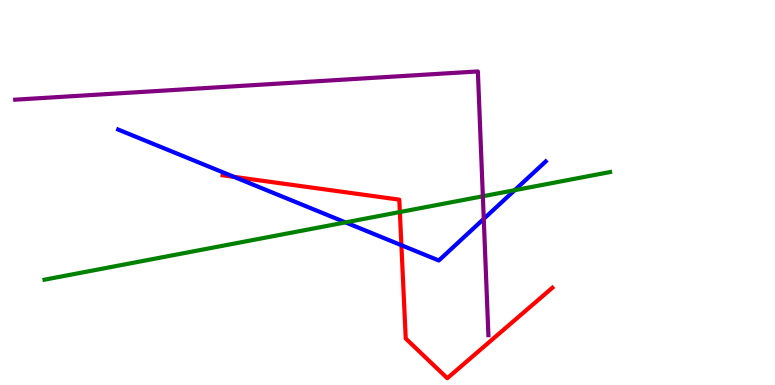[{'lines': ['blue', 'red'], 'intersections': [{'x': 3.02, 'y': 5.41}, {'x': 5.18, 'y': 3.63}]}, {'lines': ['green', 'red'], 'intersections': [{'x': 5.16, 'y': 4.49}]}, {'lines': ['purple', 'red'], 'intersections': []}, {'lines': ['blue', 'green'], 'intersections': [{'x': 4.46, 'y': 4.22}, {'x': 6.64, 'y': 5.06}]}, {'lines': ['blue', 'purple'], 'intersections': [{'x': 6.24, 'y': 4.32}]}, {'lines': ['green', 'purple'], 'intersections': [{'x': 6.23, 'y': 4.9}]}]